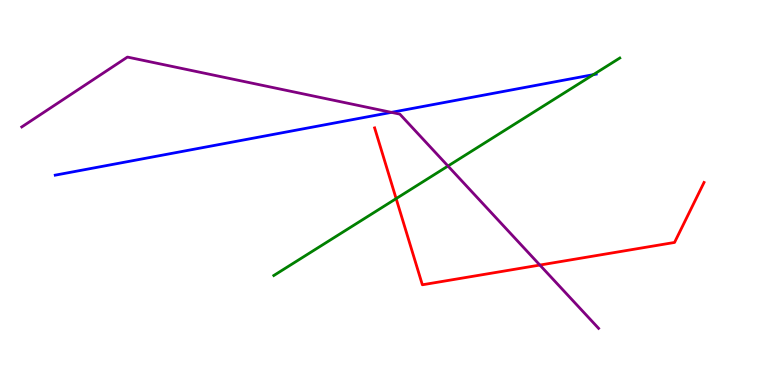[{'lines': ['blue', 'red'], 'intersections': []}, {'lines': ['green', 'red'], 'intersections': [{'x': 5.11, 'y': 4.84}]}, {'lines': ['purple', 'red'], 'intersections': [{'x': 6.97, 'y': 3.12}]}, {'lines': ['blue', 'green'], 'intersections': [{'x': 7.66, 'y': 8.06}]}, {'lines': ['blue', 'purple'], 'intersections': [{'x': 5.05, 'y': 7.08}]}, {'lines': ['green', 'purple'], 'intersections': [{'x': 5.78, 'y': 5.69}]}]